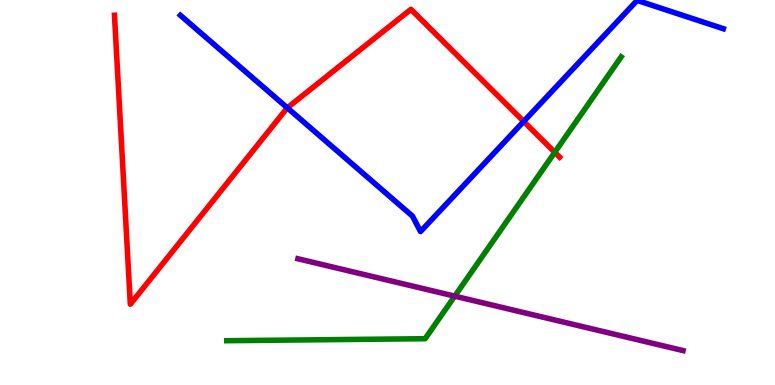[{'lines': ['blue', 'red'], 'intersections': [{'x': 3.71, 'y': 7.2}, {'x': 6.76, 'y': 6.85}]}, {'lines': ['green', 'red'], 'intersections': [{'x': 7.16, 'y': 6.04}]}, {'lines': ['purple', 'red'], 'intersections': []}, {'lines': ['blue', 'green'], 'intersections': []}, {'lines': ['blue', 'purple'], 'intersections': []}, {'lines': ['green', 'purple'], 'intersections': [{'x': 5.87, 'y': 2.31}]}]